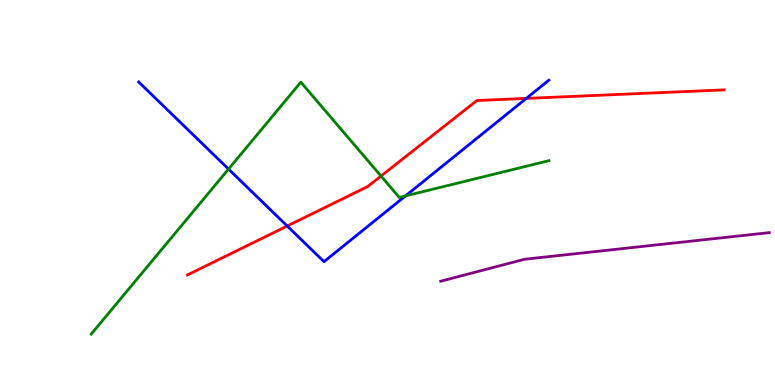[{'lines': ['blue', 'red'], 'intersections': [{'x': 3.71, 'y': 4.13}, {'x': 6.79, 'y': 7.44}]}, {'lines': ['green', 'red'], 'intersections': [{'x': 4.92, 'y': 5.43}]}, {'lines': ['purple', 'red'], 'intersections': []}, {'lines': ['blue', 'green'], 'intersections': [{'x': 2.95, 'y': 5.61}, {'x': 5.23, 'y': 4.91}]}, {'lines': ['blue', 'purple'], 'intersections': []}, {'lines': ['green', 'purple'], 'intersections': []}]